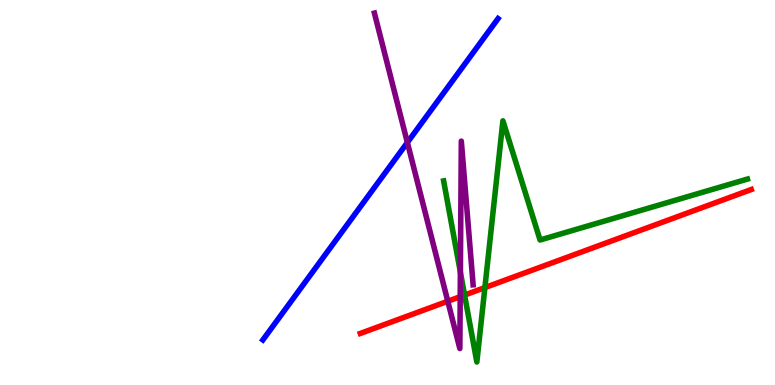[{'lines': ['blue', 'red'], 'intersections': []}, {'lines': ['green', 'red'], 'intersections': [{'x': 5.99, 'y': 2.34}, {'x': 6.26, 'y': 2.53}]}, {'lines': ['purple', 'red'], 'intersections': [{'x': 5.78, 'y': 2.18}, {'x': 5.94, 'y': 2.29}]}, {'lines': ['blue', 'green'], 'intersections': []}, {'lines': ['blue', 'purple'], 'intersections': [{'x': 5.26, 'y': 6.3}]}, {'lines': ['green', 'purple'], 'intersections': [{'x': 5.94, 'y': 2.93}]}]